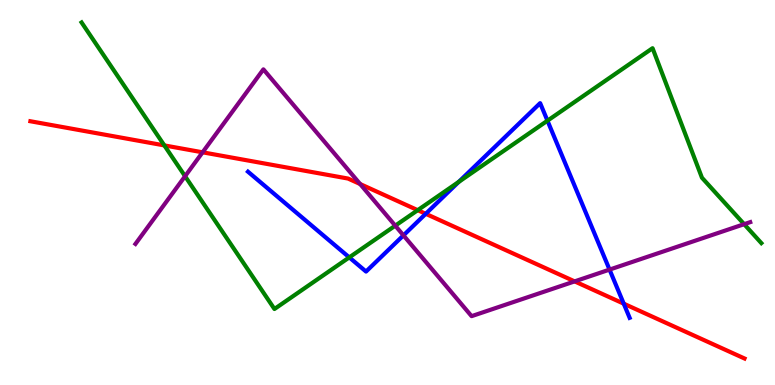[{'lines': ['blue', 'red'], 'intersections': [{'x': 5.49, 'y': 4.45}, {'x': 8.05, 'y': 2.11}]}, {'lines': ['green', 'red'], 'intersections': [{'x': 2.12, 'y': 6.22}, {'x': 5.39, 'y': 4.54}]}, {'lines': ['purple', 'red'], 'intersections': [{'x': 2.61, 'y': 6.04}, {'x': 4.65, 'y': 5.22}, {'x': 7.41, 'y': 2.69}]}, {'lines': ['blue', 'green'], 'intersections': [{'x': 4.51, 'y': 3.31}, {'x': 5.92, 'y': 5.28}, {'x': 7.06, 'y': 6.87}]}, {'lines': ['blue', 'purple'], 'intersections': [{'x': 5.21, 'y': 3.89}, {'x': 7.87, 'y': 3.0}]}, {'lines': ['green', 'purple'], 'intersections': [{'x': 2.39, 'y': 5.42}, {'x': 5.1, 'y': 4.14}, {'x': 9.6, 'y': 4.18}]}]